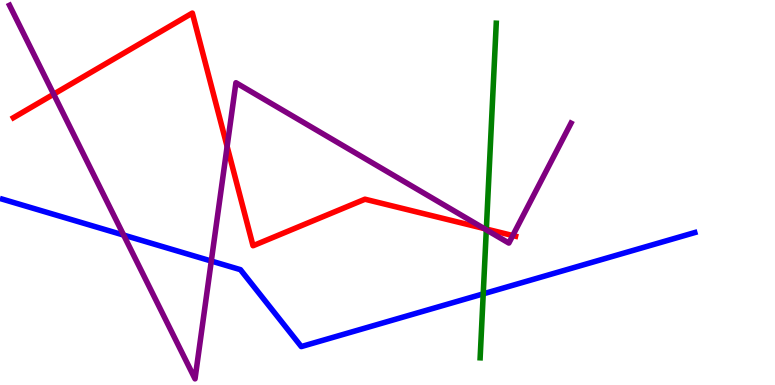[{'lines': ['blue', 'red'], 'intersections': []}, {'lines': ['green', 'red'], 'intersections': [{'x': 6.28, 'y': 4.05}]}, {'lines': ['purple', 'red'], 'intersections': [{'x': 0.692, 'y': 7.55}, {'x': 2.93, 'y': 6.2}, {'x': 6.25, 'y': 4.07}, {'x': 6.62, 'y': 3.88}]}, {'lines': ['blue', 'green'], 'intersections': [{'x': 6.24, 'y': 2.37}]}, {'lines': ['blue', 'purple'], 'intersections': [{'x': 1.6, 'y': 3.89}, {'x': 2.73, 'y': 3.22}]}, {'lines': ['green', 'purple'], 'intersections': [{'x': 6.27, 'y': 4.03}]}]